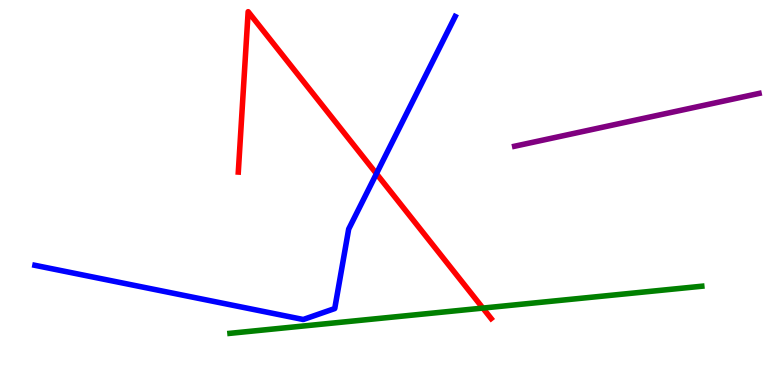[{'lines': ['blue', 'red'], 'intersections': [{'x': 4.86, 'y': 5.49}]}, {'lines': ['green', 'red'], 'intersections': [{'x': 6.23, 'y': 2.0}]}, {'lines': ['purple', 'red'], 'intersections': []}, {'lines': ['blue', 'green'], 'intersections': []}, {'lines': ['blue', 'purple'], 'intersections': []}, {'lines': ['green', 'purple'], 'intersections': []}]